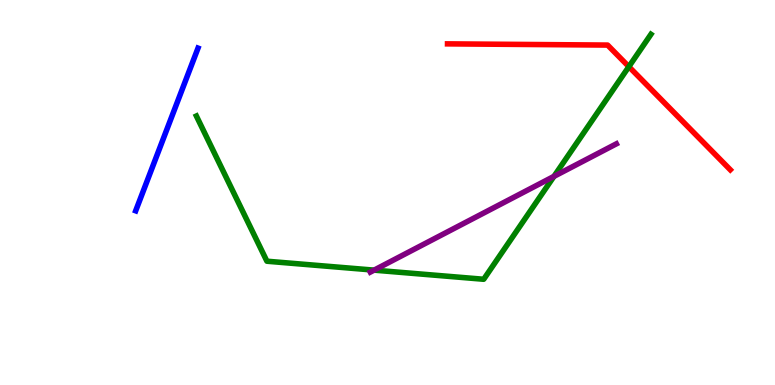[{'lines': ['blue', 'red'], 'intersections': []}, {'lines': ['green', 'red'], 'intersections': [{'x': 8.11, 'y': 8.27}]}, {'lines': ['purple', 'red'], 'intersections': []}, {'lines': ['blue', 'green'], 'intersections': []}, {'lines': ['blue', 'purple'], 'intersections': []}, {'lines': ['green', 'purple'], 'intersections': [{'x': 4.83, 'y': 2.98}, {'x': 7.15, 'y': 5.42}]}]